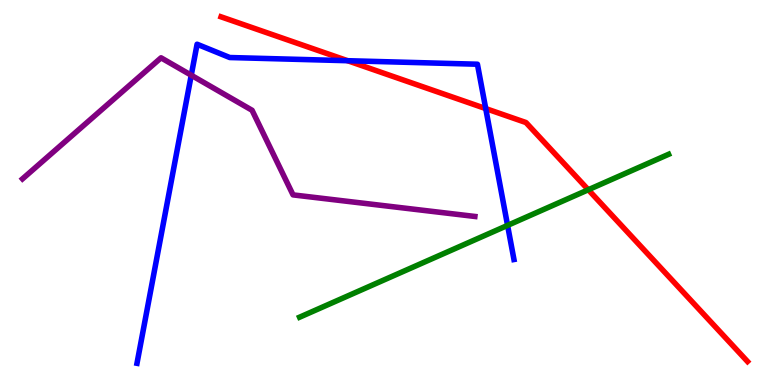[{'lines': ['blue', 'red'], 'intersections': [{'x': 4.49, 'y': 8.42}, {'x': 6.27, 'y': 7.18}]}, {'lines': ['green', 'red'], 'intersections': [{'x': 7.59, 'y': 5.07}]}, {'lines': ['purple', 'red'], 'intersections': []}, {'lines': ['blue', 'green'], 'intersections': [{'x': 6.55, 'y': 4.15}]}, {'lines': ['blue', 'purple'], 'intersections': [{'x': 2.47, 'y': 8.05}]}, {'lines': ['green', 'purple'], 'intersections': []}]